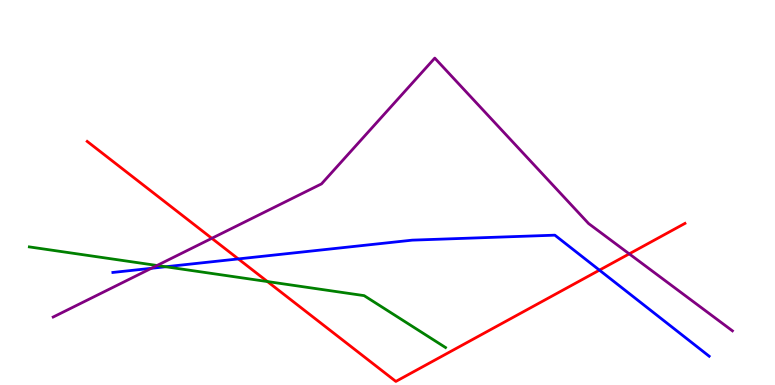[{'lines': ['blue', 'red'], 'intersections': [{'x': 3.08, 'y': 3.27}, {'x': 7.73, 'y': 2.98}]}, {'lines': ['green', 'red'], 'intersections': [{'x': 3.45, 'y': 2.69}]}, {'lines': ['purple', 'red'], 'intersections': [{'x': 2.73, 'y': 3.81}, {'x': 8.12, 'y': 3.41}]}, {'lines': ['blue', 'green'], 'intersections': [{'x': 2.14, 'y': 3.07}]}, {'lines': ['blue', 'purple'], 'intersections': [{'x': 1.95, 'y': 3.03}]}, {'lines': ['green', 'purple'], 'intersections': [{'x': 2.03, 'y': 3.1}]}]